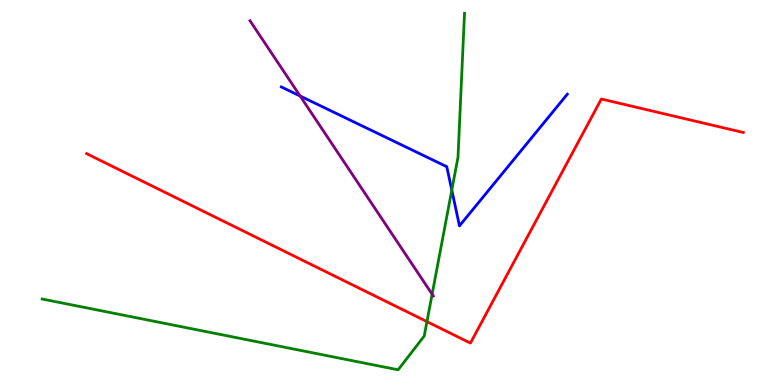[{'lines': ['blue', 'red'], 'intersections': []}, {'lines': ['green', 'red'], 'intersections': [{'x': 5.51, 'y': 1.65}]}, {'lines': ['purple', 'red'], 'intersections': []}, {'lines': ['blue', 'green'], 'intersections': [{'x': 5.83, 'y': 5.06}]}, {'lines': ['blue', 'purple'], 'intersections': [{'x': 3.87, 'y': 7.51}]}, {'lines': ['green', 'purple'], 'intersections': [{'x': 5.58, 'y': 2.36}]}]